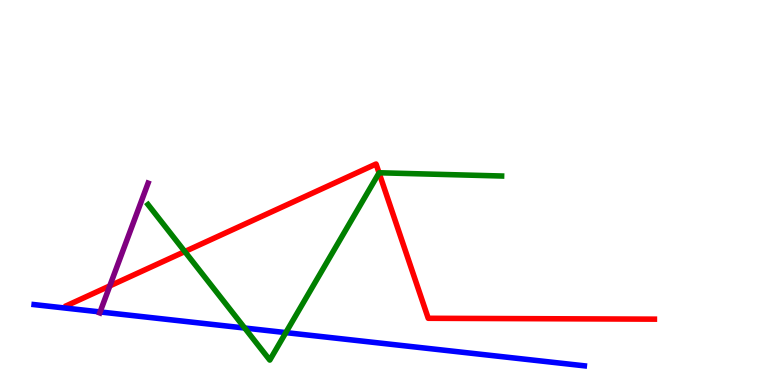[{'lines': ['blue', 'red'], 'intersections': []}, {'lines': ['green', 'red'], 'intersections': [{'x': 2.38, 'y': 3.47}, {'x': 4.89, 'y': 5.51}]}, {'lines': ['purple', 'red'], 'intersections': [{'x': 1.42, 'y': 2.57}]}, {'lines': ['blue', 'green'], 'intersections': [{'x': 3.16, 'y': 1.48}, {'x': 3.69, 'y': 1.36}]}, {'lines': ['blue', 'purple'], 'intersections': [{'x': 1.29, 'y': 1.9}]}, {'lines': ['green', 'purple'], 'intersections': []}]